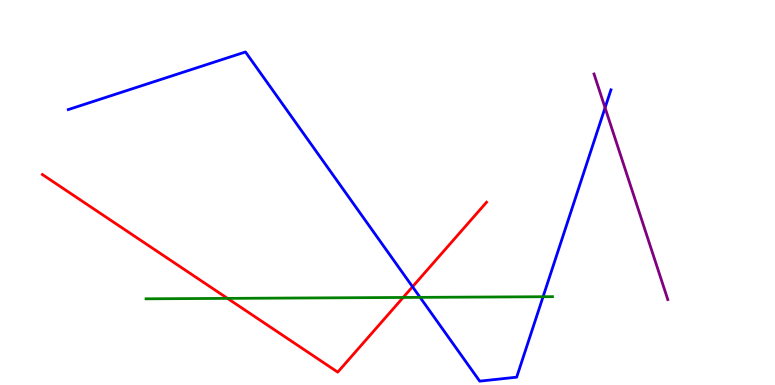[{'lines': ['blue', 'red'], 'intersections': [{'x': 5.32, 'y': 2.55}]}, {'lines': ['green', 'red'], 'intersections': [{'x': 2.94, 'y': 2.25}, {'x': 5.2, 'y': 2.27}]}, {'lines': ['purple', 'red'], 'intersections': []}, {'lines': ['blue', 'green'], 'intersections': [{'x': 5.42, 'y': 2.28}, {'x': 7.01, 'y': 2.29}]}, {'lines': ['blue', 'purple'], 'intersections': [{'x': 7.81, 'y': 7.2}]}, {'lines': ['green', 'purple'], 'intersections': []}]